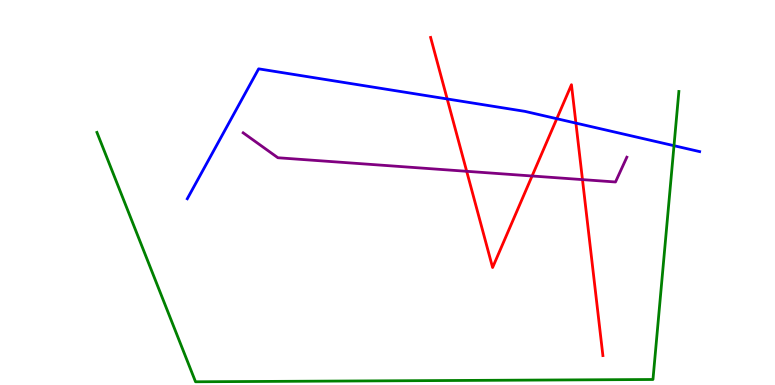[{'lines': ['blue', 'red'], 'intersections': [{'x': 5.77, 'y': 7.43}, {'x': 7.18, 'y': 6.92}, {'x': 7.43, 'y': 6.8}]}, {'lines': ['green', 'red'], 'intersections': []}, {'lines': ['purple', 'red'], 'intersections': [{'x': 6.02, 'y': 5.55}, {'x': 6.87, 'y': 5.43}, {'x': 7.52, 'y': 5.33}]}, {'lines': ['blue', 'green'], 'intersections': [{'x': 8.7, 'y': 6.22}]}, {'lines': ['blue', 'purple'], 'intersections': []}, {'lines': ['green', 'purple'], 'intersections': []}]